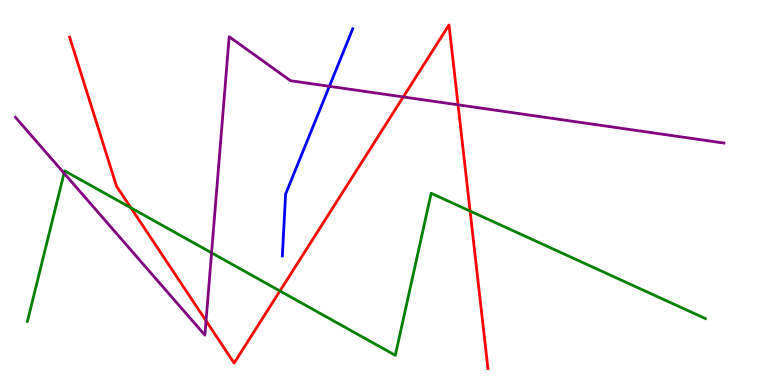[{'lines': ['blue', 'red'], 'intersections': []}, {'lines': ['green', 'red'], 'intersections': [{'x': 1.69, 'y': 4.6}, {'x': 3.61, 'y': 2.44}, {'x': 6.07, 'y': 4.52}]}, {'lines': ['purple', 'red'], 'intersections': [{'x': 2.66, 'y': 1.67}, {'x': 5.2, 'y': 7.48}, {'x': 5.91, 'y': 7.28}]}, {'lines': ['blue', 'green'], 'intersections': []}, {'lines': ['blue', 'purple'], 'intersections': [{'x': 4.25, 'y': 7.76}]}, {'lines': ['green', 'purple'], 'intersections': [{'x': 0.827, 'y': 5.5}, {'x': 2.73, 'y': 3.43}]}]